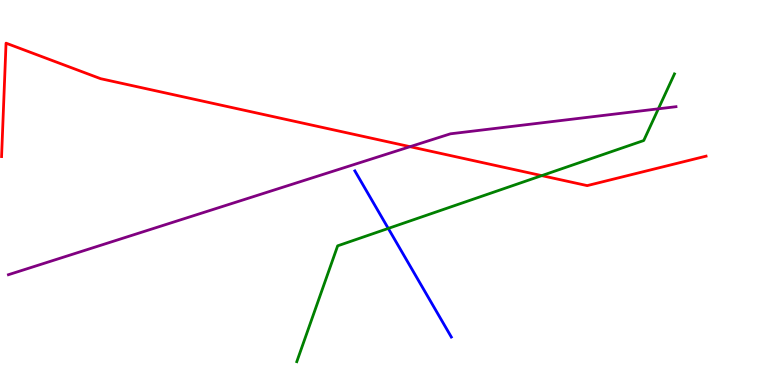[{'lines': ['blue', 'red'], 'intersections': []}, {'lines': ['green', 'red'], 'intersections': [{'x': 6.99, 'y': 5.44}]}, {'lines': ['purple', 'red'], 'intersections': [{'x': 5.29, 'y': 6.19}]}, {'lines': ['blue', 'green'], 'intersections': [{'x': 5.01, 'y': 4.07}]}, {'lines': ['blue', 'purple'], 'intersections': []}, {'lines': ['green', 'purple'], 'intersections': [{'x': 8.49, 'y': 7.17}]}]